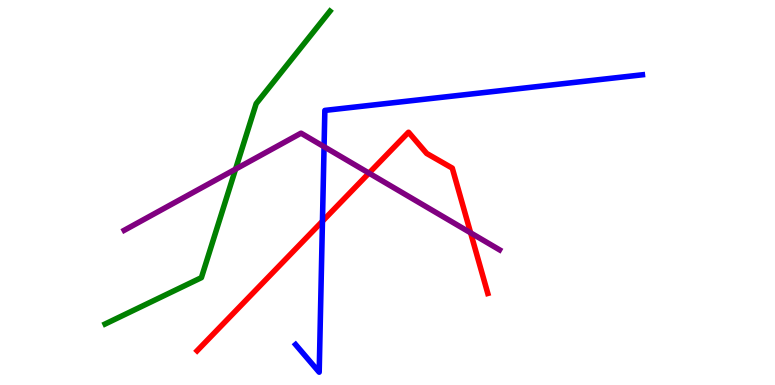[{'lines': ['blue', 'red'], 'intersections': [{'x': 4.16, 'y': 4.25}]}, {'lines': ['green', 'red'], 'intersections': []}, {'lines': ['purple', 'red'], 'intersections': [{'x': 4.76, 'y': 5.5}, {'x': 6.07, 'y': 3.95}]}, {'lines': ['blue', 'green'], 'intersections': []}, {'lines': ['blue', 'purple'], 'intersections': [{'x': 4.18, 'y': 6.19}]}, {'lines': ['green', 'purple'], 'intersections': [{'x': 3.04, 'y': 5.61}]}]